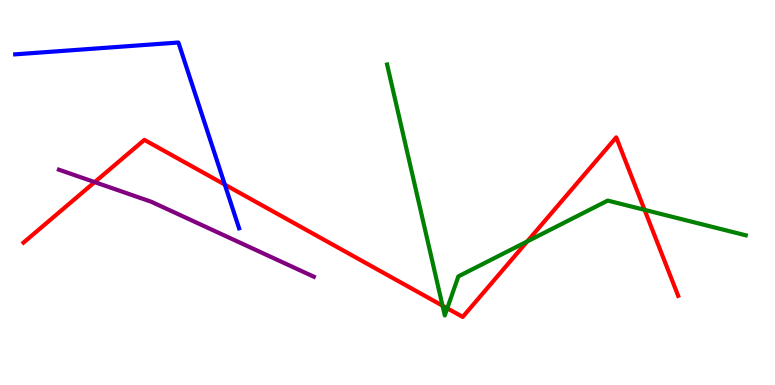[{'lines': ['blue', 'red'], 'intersections': [{'x': 2.9, 'y': 5.2}]}, {'lines': ['green', 'red'], 'intersections': [{'x': 5.71, 'y': 2.06}, {'x': 5.77, 'y': 1.99}, {'x': 6.8, 'y': 3.73}, {'x': 8.32, 'y': 4.55}]}, {'lines': ['purple', 'red'], 'intersections': [{'x': 1.22, 'y': 5.27}]}, {'lines': ['blue', 'green'], 'intersections': []}, {'lines': ['blue', 'purple'], 'intersections': []}, {'lines': ['green', 'purple'], 'intersections': []}]